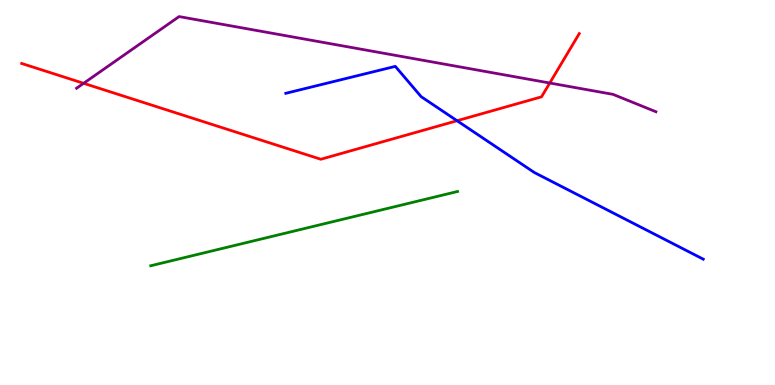[{'lines': ['blue', 'red'], 'intersections': [{'x': 5.9, 'y': 6.86}]}, {'lines': ['green', 'red'], 'intersections': []}, {'lines': ['purple', 'red'], 'intersections': [{'x': 1.08, 'y': 7.84}, {'x': 7.09, 'y': 7.84}]}, {'lines': ['blue', 'green'], 'intersections': []}, {'lines': ['blue', 'purple'], 'intersections': []}, {'lines': ['green', 'purple'], 'intersections': []}]